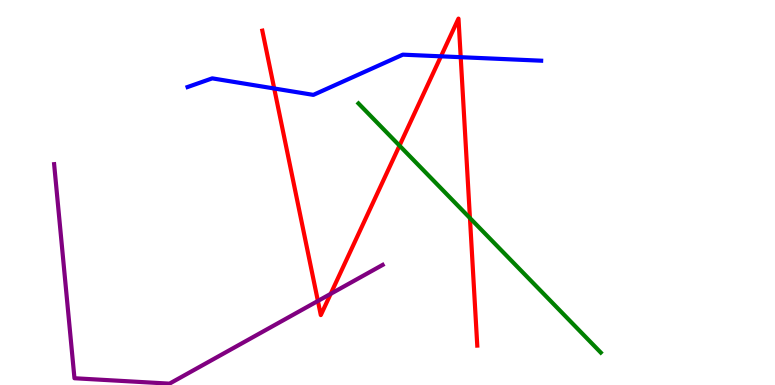[{'lines': ['blue', 'red'], 'intersections': [{'x': 3.54, 'y': 7.7}, {'x': 5.69, 'y': 8.54}, {'x': 5.94, 'y': 8.51}]}, {'lines': ['green', 'red'], 'intersections': [{'x': 5.15, 'y': 6.22}, {'x': 6.06, 'y': 4.34}]}, {'lines': ['purple', 'red'], 'intersections': [{'x': 4.1, 'y': 2.18}, {'x': 4.27, 'y': 2.37}]}, {'lines': ['blue', 'green'], 'intersections': []}, {'lines': ['blue', 'purple'], 'intersections': []}, {'lines': ['green', 'purple'], 'intersections': []}]